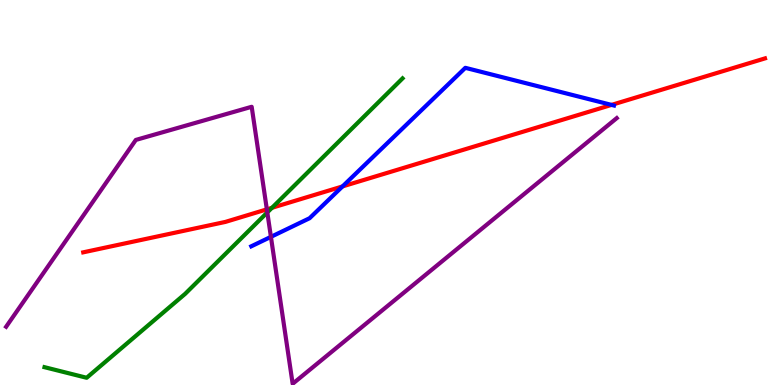[{'lines': ['blue', 'red'], 'intersections': [{'x': 4.42, 'y': 5.16}, {'x': 7.89, 'y': 7.28}]}, {'lines': ['green', 'red'], 'intersections': [{'x': 3.51, 'y': 4.6}]}, {'lines': ['purple', 'red'], 'intersections': [{'x': 3.44, 'y': 4.56}]}, {'lines': ['blue', 'green'], 'intersections': []}, {'lines': ['blue', 'purple'], 'intersections': [{'x': 3.5, 'y': 3.85}]}, {'lines': ['green', 'purple'], 'intersections': [{'x': 3.45, 'y': 4.48}]}]